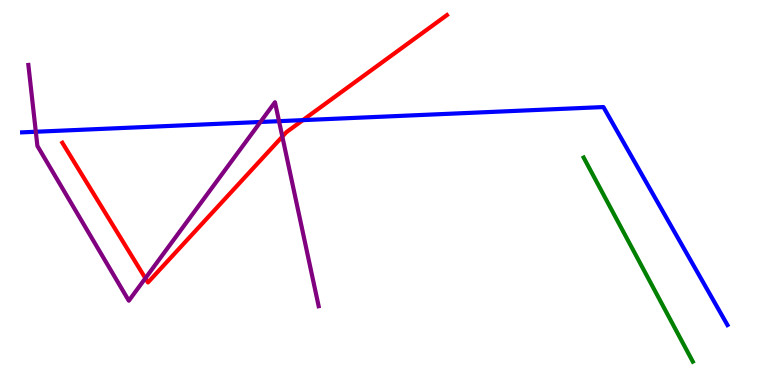[{'lines': ['blue', 'red'], 'intersections': [{'x': 3.91, 'y': 6.88}]}, {'lines': ['green', 'red'], 'intersections': []}, {'lines': ['purple', 'red'], 'intersections': [{'x': 1.88, 'y': 2.77}, {'x': 3.64, 'y': 6.45}]}, {'lines': ['blue', 'green'], 'intersections': []}, {'lines': ['blue', 'purple'], 'intersections': [{'x': 0.462, 'y': 6.58}, {'x': 3.36, 'y': 6.83}, {'x': 3.6, 'y': 6.85}]}, {'lines': ['green', 'purple'], 'intersections': []}]